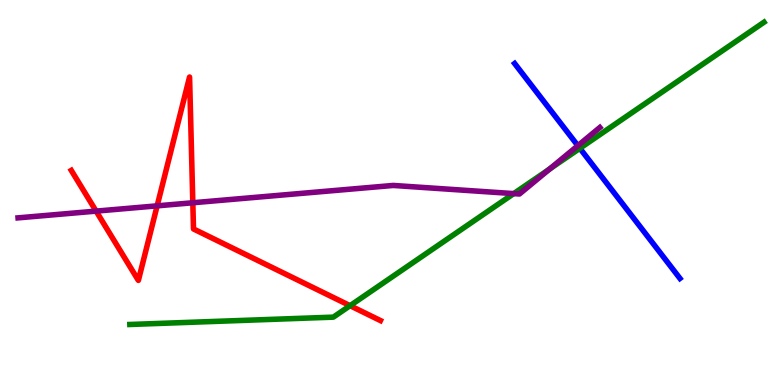[{'lines': ['blue', 'red'], 'intersections': []}, {'lines': ['green', 'red'], 'intersections': [{'x': 4.52, 'y': 2.06}]}, {'lines': ['purple', 'red'], 'intersections': [{'x': 1.24, 'y': 4.52}, {'x': 2.03, 'y': 4.65}, {'x': 2.49, 'y': 4.73}]}, {'lines': ['blue', 'green'], 'intersections': [{'x': 7.48, 'y': 6.15}]}, {'lines': ['blue', 'purple'], 'intersections': [{'x': 7.46, 'y': 6.22}]}, {'lines': ['green', 'purple'], 'intersections': [{'x': 6.63, 'y': 4.97}, {'x': 7.09, 'y': 5.61}]}]